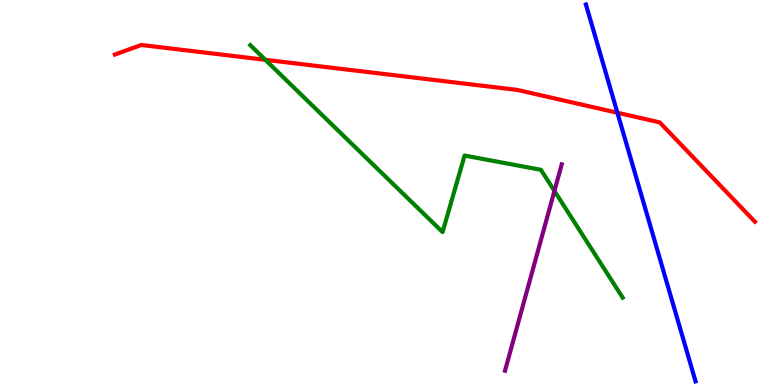[{'lines': ['blue', 'red'], 'intersections': [{'x': 7.97, 'y': 7.07}]}, {'lines': ['green', 'red'], 'intersections': [{'x': 3.42, 'y': 8.45}]}, {'lines': ['purple', 'red'], 'intersections': []}, {'lines': ['blue', 'green'], 'intersections': []}, {'lines': ['blue', 'purple'], 'intersections': []}, {'lines': ['green', 'purple'], 'intersections': [{'x': 7.15, 'y': 5.04}]}]